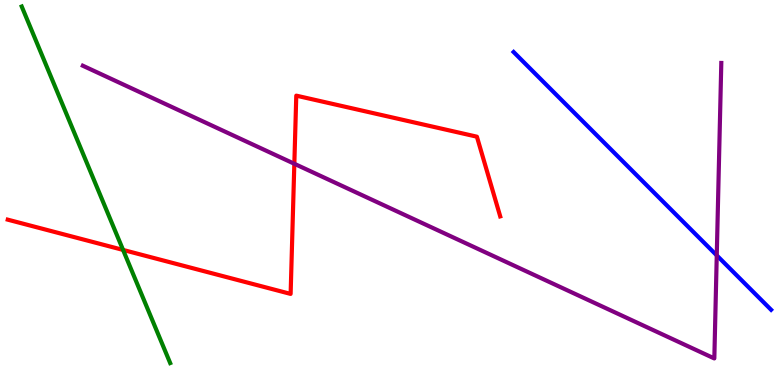[{'lines': ['blue', 'red'], 'intersections': []}, {'lines': ['green', 'red'], 'intersections': [{'x': 1.59, 'y': 3.51}]}, {'lines': ['purple', 'red'], 'intersections': [{'x': 3.8, 'y': 5.75}]}, {'lines': ['blue', 'green'], 'intersections': []}, {'lines': ['blue', 'purple'], 'intersections': [{'x': 9.25, 'y': 3.37}]}, {'lines': ['green', 'purple'], 'intersections': []}]